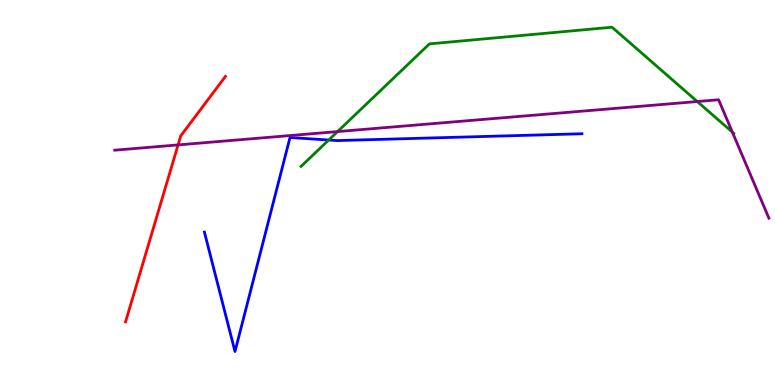[{'lines': ['blue', 'red'], 'intersections': []}, {'lines': ['green', 'red'], 'intersections': []}, {'lines': ['purple', 'red'], 'intersections': [{'x': 2.3, 'y': 6.24}]}, {'lines': ['blue', 'green'], 'intersections': [{'x': 4.24, 'y': 6.36}]}, {'lines': ['blue', 'purple'], 'intersections': []}, {'lines': ['green', 'purple'], 'intersections': [{'x': 4.36, 'y': 6.58}, {'x': 9.0, 'y': 7.36}, {'x': 9.45, 'y': 6.57}]}]